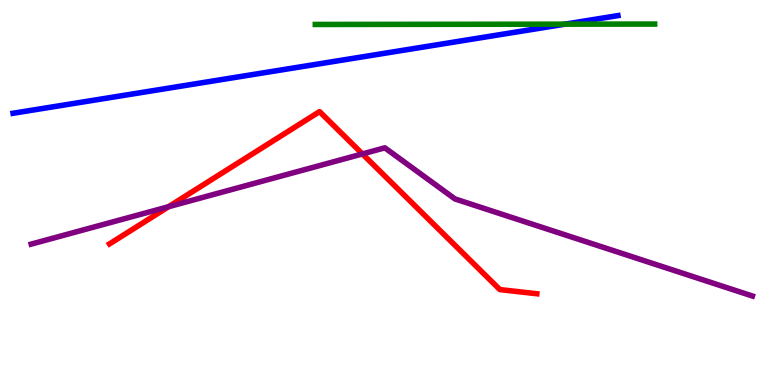[{'lines': ['blue', 'red'], 'intersections': []}, {'lines': ['green', 'red'], 'intersections': []}, {'lines': ['purple', 'red'], 'intersections': [{'x': 2.17, 'y': 4.63}, {'x': 4.68, 'y': 6.0}]}, {'lines': ['blue', 'green'], 'intersections': [{'x': 7.29, 'y': 9.37}]}, {'lines': ['blue', 'purple'], 'intersections': []}, {'lines': ['green', 'purple'], 'intersections': []}]